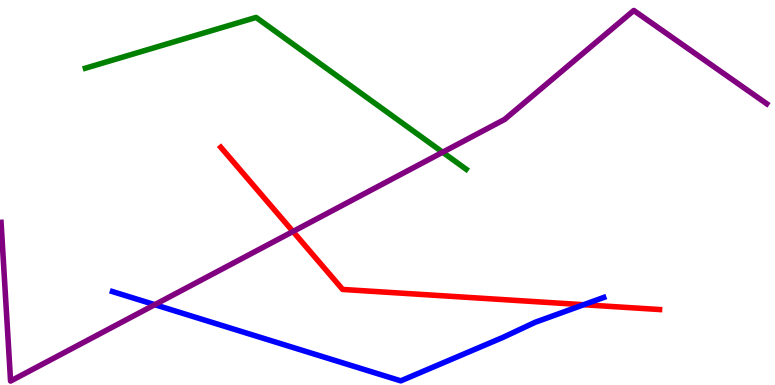[{'lines': ['blue', 'red'], 'intersections': [{'x': 7.53, 'y': 2.09}]}, {'lines': ['green', 'red'], 'intersections': []}, {'lines': ['purple', 'red'], 'intersections': [{'x': 3.78, 'y': 3.99}]}, {'lines': ['blue', 'green'], 'intersections': []}, {'lines': ['blue', 'purple'], 'intersections': [{'x': 2.0, 'y': 2.09}]}, {'lines': ['green', 'purple'], 'intersections': [{'x': 5.71, 'y': 6.05}]}]